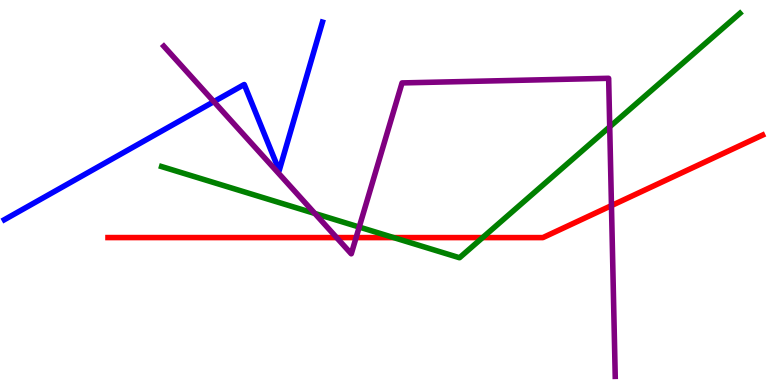[{'lines': ['blue', 'red'], 'intersections': []}, {'lines': ['green', 'red'], 'intersections': [{'x': 5.08, 'y': 3.83}, {'x': 6.23, 'y': 3.83}]}, {'lines': ['purple', 'red'], 'intersections': [{'x': 4.34, 'y': 3.83}, {'x': 4.59, 'y': 3.83}, {'x': 7.89, 'y': 4.66}]}, {'lines': ['blue', 'green'], 'intersections': []}, {'lines': ['blue', 'purple'], 'intersections': [{'x': 2.76, 'y': 7.36}]}, {'lines': ['green', 'purple'], 'intersections': [{'x': 4.06, 'y': 4.46}, {'x': 4.64, 'y': 4.1}, {'x': 7.87, 'y': 6.71}]}]